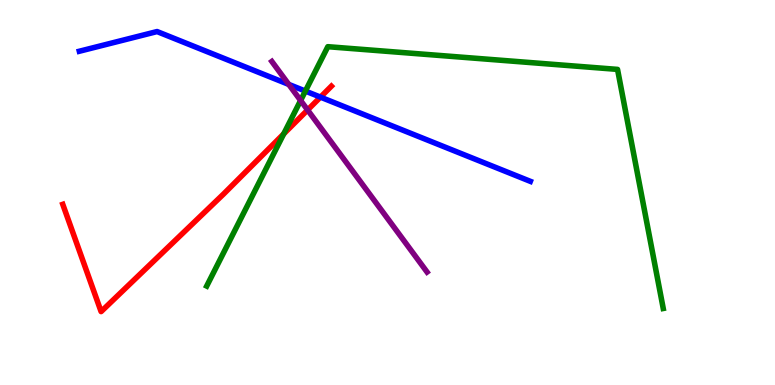[{'lines': ['blue', 'red'], 'intersections': [{'x': 4.13, 'y': 7.48}]}, {'lines': ['green', 'red'], 'intersections': [{'x': 3.66, 'y': 6.52}]}, {'lines': ['purple', 'red'], 'intersections': [{'x': 3.97, 'y': 7.14}]}, {'lines': ['blue', 'green'], 'intersections': [{'x': 3.94, 'y': 7.63}]}, {'lines': ['blue', 'purple'], 'intersections': [{'x': 3.73, 'y': 7.81}]}, {'lines': ['green', 'purple'], 'intersections': [{'x': 3.88, 'y': 7.39}]}]